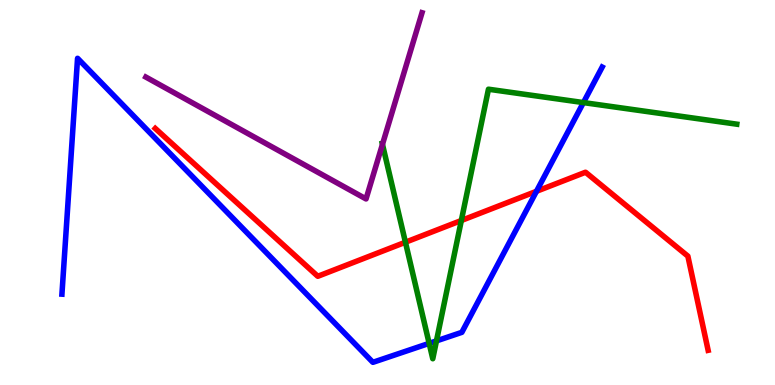[{'lines': ['blue', 'red'], 'intersections': [{'x': 6.92, 'y': 5.03}]}, {'lines': ['green', 'red'], 'intersections': [{'x': 5.23, 'y': 3.71}, {'x': 5.95, 'y': 4.27}]}, {'lines': ['purple', 'red'], 'intersections': []}, {'lines': ['blue', 'green'], 'intersections': [{'x': 5.54, 'y': 1.08}, {'x': 5.63, 'y': 1.15}, {'x': 7.53, 'y': 7.34}]}, {'lines': ['blue', 'purple'], 'intersections': []}, {'lines': ['green', 'purple'], 'intersections': [{'x': 4.93, 'y': 6.25}]}]